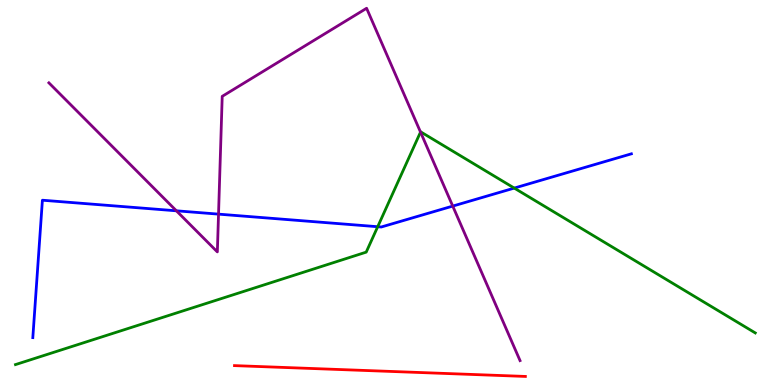[{'lines': ['blue', 'red'], 'intersections': []}, {'lines': ['green', 'red'], 'intersections': []}, {'lines': ['purple', 'red'], 'intersections': []}, {'lines': ['blue', 'green'], 'intersections': [{'x': 4.87, 'y': 4.11}, {'x': 6.64, 'y': 5.11}]}, {'lines': ['blue', 'purple'], 'intersections': [{'x': 2.28, 'y': 4.52}, {'x': 2.82, 'y': 4.44}, {'x': 5.84, 'y': 4.65}]}, {'lines': ['green', 'purple'], 'intersections': [{'x': 5.43, 'y': 6.57}]}]